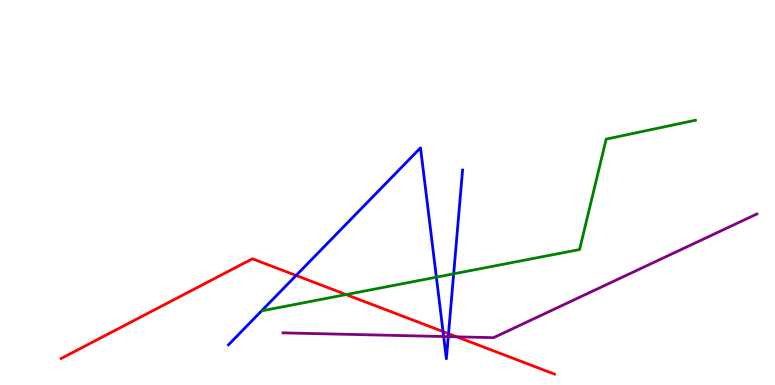[{'lines': ['blue', 'red'], 'intersections': [{'x': 3.82, 'y': 2.84}, {'x': 5.72, 'y': 1.39}, {'x': 5.79, 'y': 1.33}]}, {'lines': ['green', 'red'], 'intersections': [{'x': 4.47, 'y': 2.35}]}, {'lines': ['purple', 'red'], 'intersections': [{'x': 5.89, 'y': 1.25}]}, {'lines': ['blue', 'green'], 'intersections': [{'x': 5.63, 'y': 2.8}, {'x': 5.85, 'y': 2.89}]}, {'lines': ['blue', 'purple'], 'intersections': [{'x': 5.72, 'y': 1.26}, {'x': 5.78, 'y': 1.26}]}, {'lines': ['green', 'purple'], 'intersections': []}]